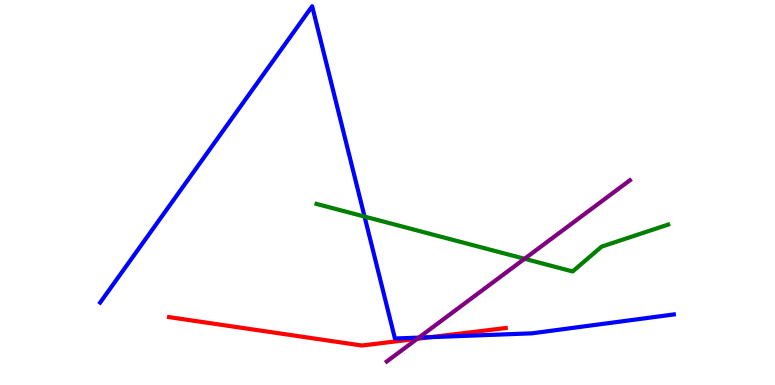[{'lines': ['blue', 'red'], 'intersections': [{'x': 5.56, 'y': 1.24}]}, {'lines': ['green', 'red'], 'intersections': []}, {'lines': ['purple', 'red'], 'intersections': [{'x': 5.38, 'y': 1.2}]}, {'lines': ['blue', 'green'], 'intersections': [{'x': 4.7, 'y': 4.37}]}, {'lines': ['blue', 'purple'], 'intersections': [{'x': 5.4, 'y': 1.23}]}, {'lines': ['green', 'purple'], 'intersections': [{'x': 6.77, 'y': 3.28}]}]